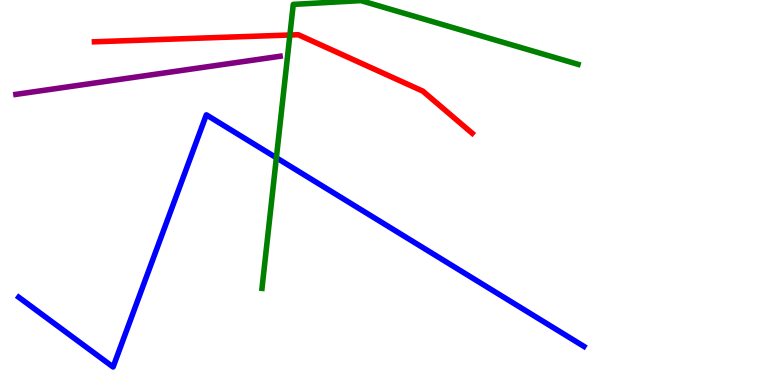[{'lines': ['blue', 'red'], 'intersections': []}, {'lines': ['green', 'red'], 'intersections': [{'x': 3.74, 'y': 9.09}]}, {'lines': ['purple', 'red'], 'intersections': []}, {'lines': ['blue', 'green'], 'intersections': [{'x': 3.57, 'y': 5.9}]}, {'lines': ['blue', 'purple'], 'intersections': []}, {'lines': ['green', 'purple'], 'intersections': []}]